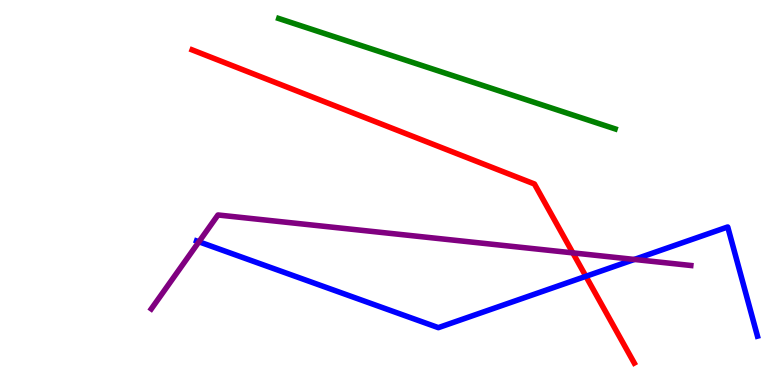[{'lines': ['blue', 'red'], 'intersections': [{'x': 7.56, 'y': 2.82}]}, {'lines': ['green', 'red'], 'intersections': []}, {'lines': ['purple', 'red'], 'intersections': [{'x': 7.39, 'y': 3.43}]}, {'lines': ['blue', 'green'], 'intersections': []}, {'lines': ['blue', 'purple'], 'intersections': [{'x': 2.57, 'y': 3.72}, {'x': 8.19, 'y': 3.26}]}, {'lines': ['green', 'purple'], 'intersections': []}]